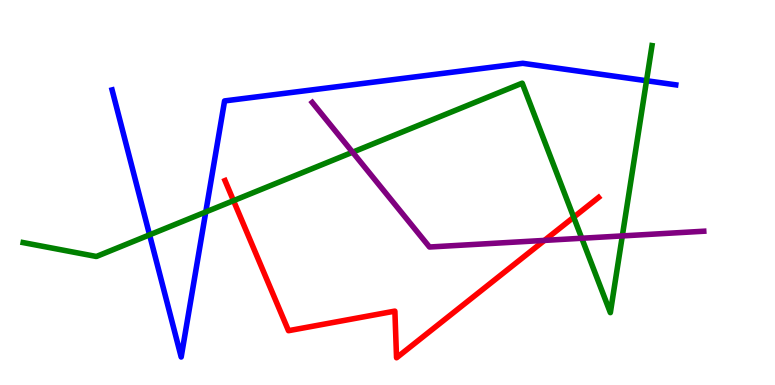[{'lines': ['blue', 'red'], 'intersections': []}, {'lines': ['green', 'red'], 'intersections': [{'x': 3.01, 'y': 4.79}, {'x': 7.4, 'y': 4.36}]}, {'lines': ['purple', 'red'], 'intersections': [{'x': 7.03, 'y': 3.76}]}, {'lines': ['blue', 'green'], 'intersections': [{'x': 1.93, 'y': 3.9}, {'x': 2.66, 'y': 4.49}, {'x': 8.34, 'y': 7.9}]}, {'lines': ['blue', 'purple'], 'intersections': []}, {'lines': ['green', 'purple'], 'intersections': [{'x': 4.55, 'y': 6.05}, {'x': 7.51, 'y': 3.81}, {'x': 8.03, 'y': 3.87}]}]